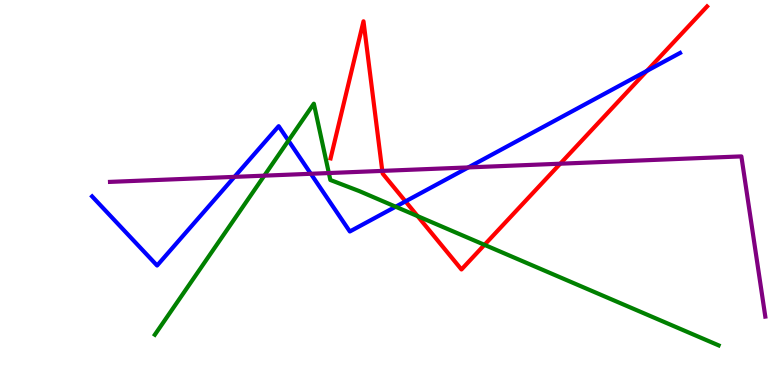[{'lines': ['blue', 'red'], 'intersections': [{'x': 5.23, 'y': 4.77}, {'x': 8.35, 'y': 8.16}]}, {'lines': ['green', 'red'], 'intersections': [{'x': 5.39, 'y': 4.39}, {'x': 6.25, 'y': 3.64}]}, {'lines': ['purple', 'red'], 'intersections': [{'x': 4.93, 'y': 5.56}, {'x': 7.23, 'y': 5.75}]}, {'lines': ['blue', 'green'], 'intersections': [{'x': 3.72, 'y': 6.35}, {'x': 5.11, 'y': 4.63}]}, {'lines': ['blue', 'purple'], 'intersections': [{'x': 3.03, 'y': 5.41}, {'x': 4.01, 'y': 5.49}, {'x': 6.04, 'y': 5.65}]}, {'lines': ['green', 'purple'], 'intersections': [{'x': 3.41, 'y': 5.44}, {'x': 4.24, 'y': 5.51}]}]